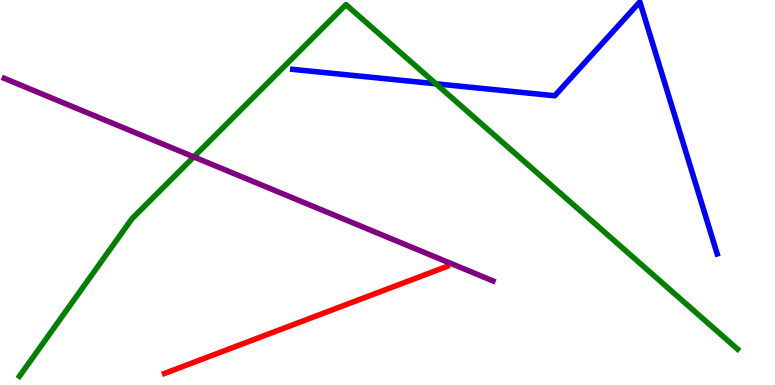[{'lines': ['blue', 'red'], 'intersections': []}, {'lines': ['green', 'red'], 'intersections': []}, {'lines': ['purple', 'red'], 'intersections': []}, {'lines': ['blue', 'green'], 'intersections': [{'x': 5.63, 'y': 7.82}]}, {'lines': ['blue', 'purple'], 'intersections': []}, {'lines': ['green', 'purple'], 'intersections': [{'x': 2.5, 'y': 5.92}]}]